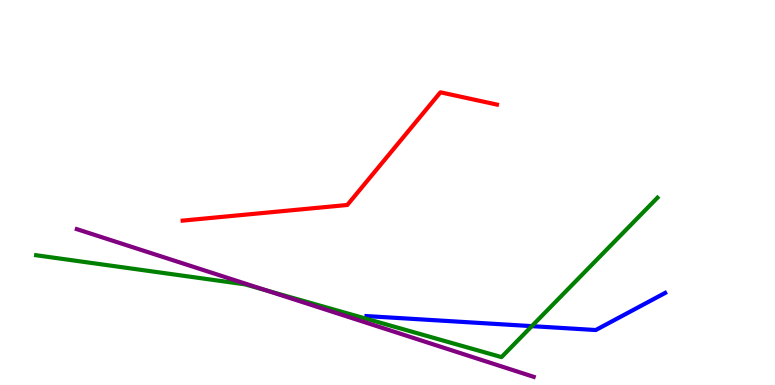[{'lines': ['blue', 'red'], 'intersections': []}, {'lines': ['green', 'red'], 'intersections': []}, {'lines': ['purple', 'red'], 'intersections': []}, {'lines': ['blue', 'green'], 'intersections': [{'x': 6.86, 'y': 1.53}]}, {'lines': ['blue', 'purple'], 'intersections': []}, {'lines': ['green', 'purple'], 'intersections': [{'x': 3.44, 'y': 2.46}]}]